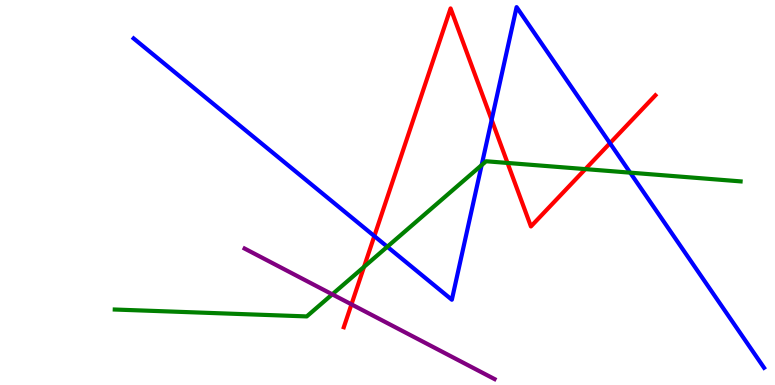[{'lines': ['blue', 'red'], 'intersections': [{'x': 4.83, 'y': 3.87}, {'x': 6.34, 'y': 6.89}, {'x': 7.87, 'y': 6.28}]}, {'lines': ['green', 'red'], 'intersections': [{'x': 4.7, 'y': 3.07}, {'x': 6.55, 'y': 5.77}, {'x': 7.55, 'y': 5.61}]}, {'lines': ['purple', 'red'], 'intersections': [{'x': 4.53, 'y': 2.09}]}, {'lines': ['blue', 'green'], 'intersections': [{'x': 5.0, 'y': 3.59}, {'x': 6.21, 'y': 5.71}, {'x': 8.13, 'y': 5.52}]}, {'lines': ['blue', 'purple'], 'intersections': []}, {'lines': ['green', 'purple'], 'intersections': [{'x': 4.29, 'y': 2.35}]}]